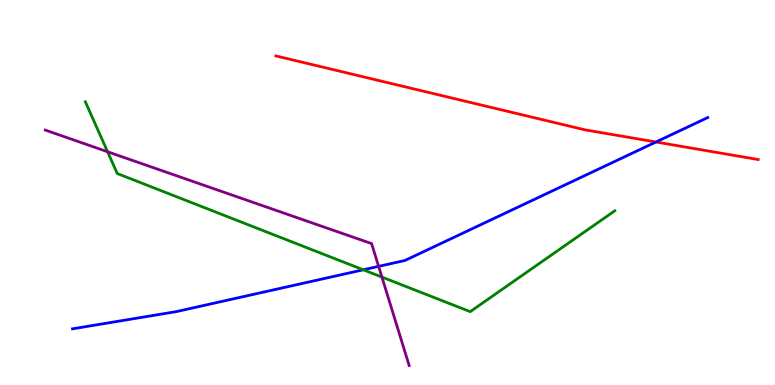[{'lines': ['blue', 'red'], 'intersections': [{'x': 8.46, 'y': 6.31}]}, {'lines': ['green', 'red'], 'intersections': []}, {'lines': ['purple', 'red'], 'intersections': []}, {'lines': ['blue', 'green'], 'intersections': [{'x': 4.69, 'y': 2.99}]}, {'lines': ['blue', 'purple'], 'intersections': [{'x': 4.89, 'y': 3.08}]}, {'lines': ['green', 'purple'], 'intersections': [{'x': 1.39, 'y': 6.06}, {'x': 4.93, 'y': 2.8}]}]